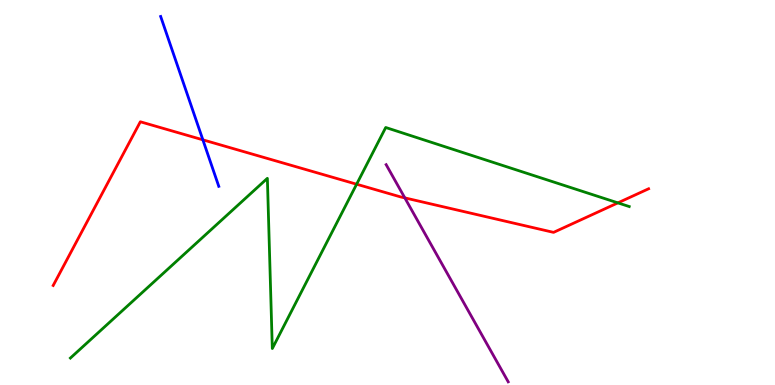[{'lines': ['blue', 'red'], 'intersections': [{'x': 2.62, 'y': 6.37}]}, {'lines': ['green', 'red'], 'intersections': [{'x': 4.6, 'y': 5.22}, {'x': 7.97, 'y': 4.73}]}, {'lines': ['purple', 'red'], 'intersections': [{'x': 5.22, 'y': 4.86}]}, {'lines': ['blue', 'green'], 'intersections': []}, {'lines': ['blue', 'purple'], 'intersections': []}, {'lines': ['green', 'purple'], 'intersections': []}]